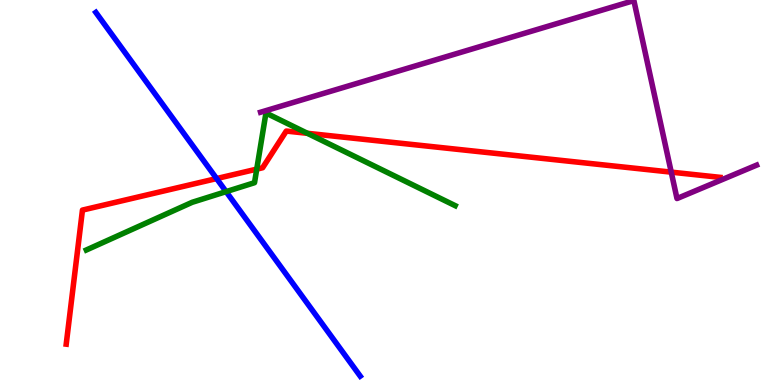[{'lines': ['blue', 'red'], 'intersections': [{'x': 2.79, 'y': 5.36}]}, {'lines': ['green', 'red'], 'intersections': [{'x': 3.31, 'y': 5.61}, {'x': 3.97, 'y': 6.54}]}, {'lines': ['purple', 'red'], 'intersections': [{'x': 8.66, 'y': 5.53}]}, {'lines': ['blue', 'green'], 'intersections': [{'x': 2.92, 'y': 5.02}]}, {'lines': ['blue', 'purple'], 'intersections': []}, {'lines': ['green', 'purple'], 'intersections': []}]